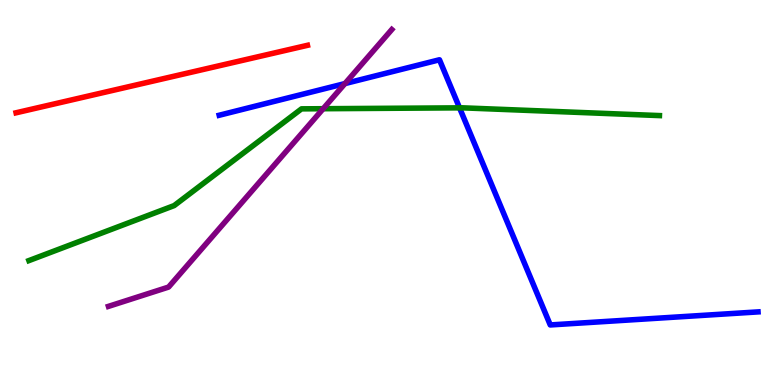[{'lines': ['blue', 'red'], 'intersections': []}, {'lines': ['green', 'red'], 'intersections': []}, {'lines': ['purple', 'red'], 'intersections': []}, {'lines': ['blue', 'green'], 'intersections': [{'x': 5.93, 'y': 7.2}]}, {'lines': ['blue', 'purple'], 'intersections': [{'x': 4.45, 'y': 7.83}]}, {'lines': ['green', 'purple'], 'intersections': [{'x': 4.17, 'y': 7.18}]}]